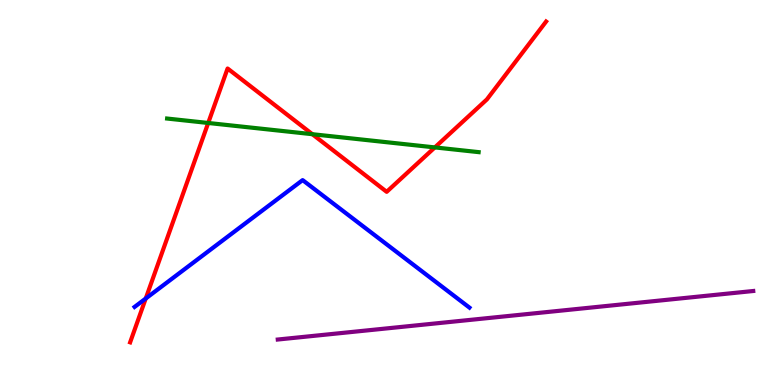[{'lines': ['blue', 'red'], 'intersections': [{'x': 1.88, 'y': 2.25}]}, {'lines': ['green', 'red'], 'intersections': [{'x': 2.69, 'y': 6.81}, {'x': 4.03, 'y': 6.51}, {'x': 5.61, 'y': 6.17}]}, {'lines': ['purple', 'red'], 'intersections': []}, {'lines': ['blue', 'green'], 'intersections': []}, {'lines': ['blue', 'purple'], 'intersections': []}, {'lines': ['green', 'purple'], 'intersections': []}]